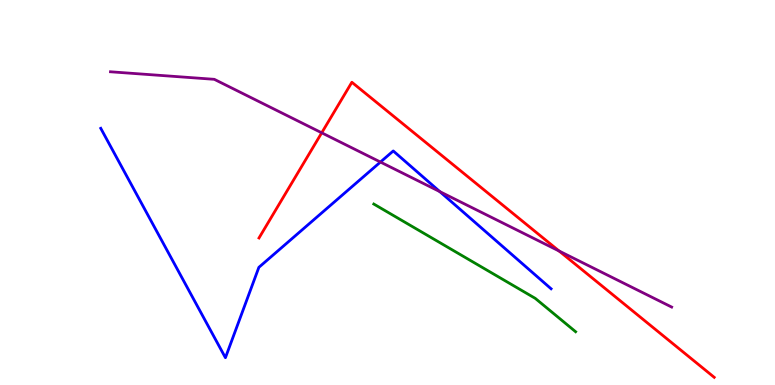[{'lines': ['blue', 'red'], 'intersections': []}, {'lines': ['green', 'red'], 'intersections': []}, {'lines': ['purple', 'red'], 'intersections': [{'x': 4.15, 'y': 6.55}, {'x': 7.21, 'y': 3.48}]}, {'lines': ['blue', 'green'], 'intersections': []}, {'lines': ['blue', 'purple'], 'intersections': [{'x': 4.91, 'y': 5.79}, {'x': 5.68, 'y': 5.02}]}, {'lines': ['green', 'purple'], 'intersections': []}]